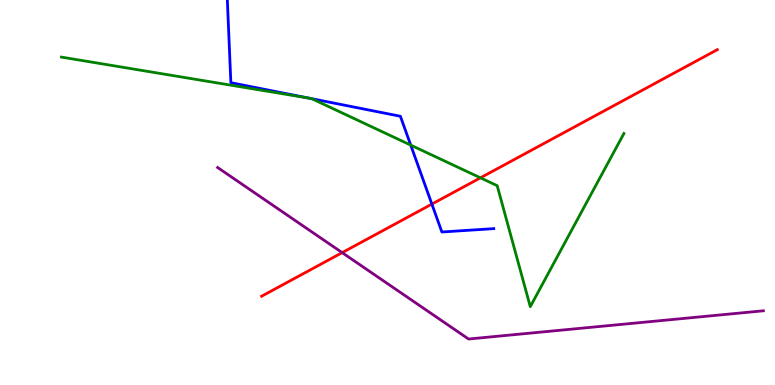[{'lines': ['blue', 'red'], 'intersections': [{'x': 5.57, 'y': 4.7}]}, {'lines': ['green', 'red'], 'intersections': [{'x': 6.2, 'y': 5.38}]}, {'lines': ['purple', 'red'], 'intersections': [{'x': 4.42, 'y': 3.44}]}, {'lines': ['blue', 'green'], 'intersections': [{'x': 3.97, 'y': 7.46}, {'x': 4.02, 'y': 7.44}, {'x': 5.3, 'y': 6.23}]}, {'lines': ['blue', 'purple'], 'intersections': []}, {'lines': ['green', 'purple'], 'intersections': []}]